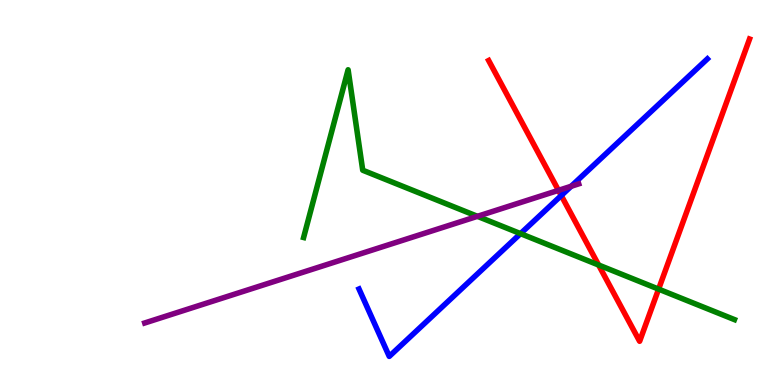[{'lines': ['blue', 'red'], 'intersections': [{'x': 7.24, 'y': 4.92}]}, {'lines': ['green', 'red'], 'intersections': [{'x': 7.72, 'y': 3.12}, {'x': 8.5, 'y': 2.49}]}, {'lines': ['purple', 'red'], 'intersections': [{'x': 7.21, 'y': 5.06}]}, {'lines': ['blue', 'green'], 'intersections': [{'x': 6.72, 'y': 3.93}]}, {'lines': ['blue', 'purple'], 'intersections': [{'x': 7.37, 'y': 5.16}]}, {'lines': ['green', 'purple'], 'intersections': [{'x': 6.16, 'y': 4.38}]}]